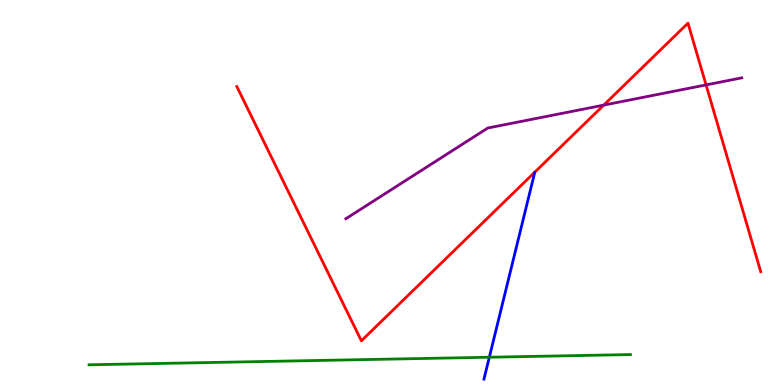[{'lines': ['blue', 'red'], 'intersections': []}, {'lines': ['green', 'red'], 'intersections': []}, {'lines': ['purple', 'red'], 'intersections': [{'x': 7.79, 'y': 7.27}, {'x': 9.11, 'y': 7.79}]}, {'lines': ['blue', 'green'], 'intersections': [{'x': 6.31, 'y': 0.721}]}, {'lines': ['blue', 'purple'], 'intersections': []}, {'lines': ['green', 'purple'], 'intersections': []}]